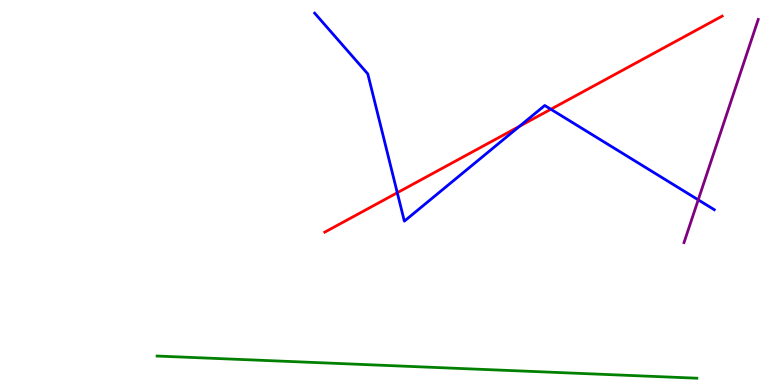[{'lines': ['blue', 'red'], 'intersections': [{'x': 5.13, 'y': 4.99}, {'x': 6.7, 'y': 6.72}, {'x': 7.11, 'y': 7.16}]}, {'lines': ['green', 'red'], 'intersections': []}, {'lines': ['purple', 'red'], 'intersections': []}, {'lines': ['blue', 'green'], 'intersections': []}, {'lines': ['blue', 'purple'], 'intersections': [{'x': 9.01, 'y': 4.81}]}, {'lines': ['green', 'purple'], 'intersections': []}]